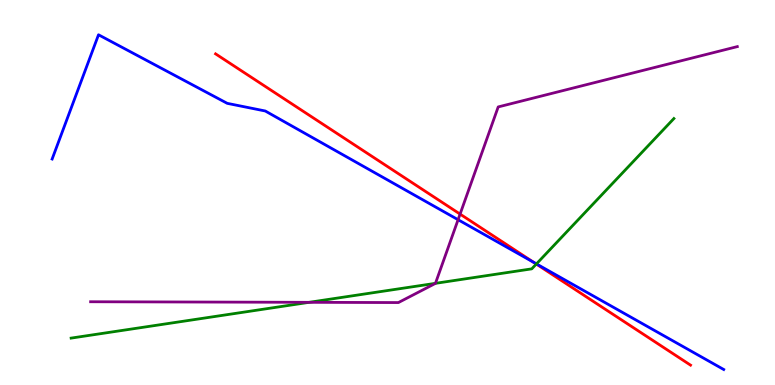[{'lines': ['blue', 'red'], 'intersections': [{'x': 6.89, 'y': 3.19}]}, {'lines': ['green', 'red'], 'intersections': [{'x': 6.92, 'y': 3.14}]}, {'lines': ['purple', 'red'], 'intersections': [{'x': 5.94, 'y': 4.44}]}, {'lines': ['blue', 'green'], 'intersections': [{'x': 6.92, 'y': 3.15}]}, {'lines': ['blue', 'purple'], 'intersections': [{'x': 5.91, 'y': 4.29}]}, {'lines': ['green', 'purple'], 'intersections': [{'x': 3.99, 'y': 2.15}, {'x': 5.62, 'y': 2.64}]}]